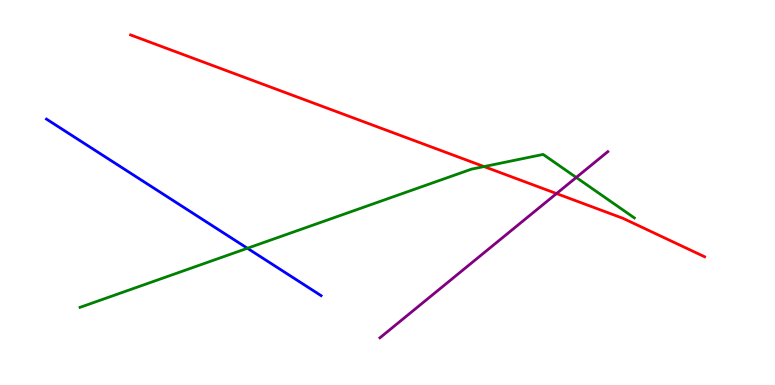[{'lines': ['blue', 'red'], 'intersections': []}, {'lines': ['green', 'red'], 'intersections': [{'x': 6.25, 'y': 5.67}]}, {'lines': ['purple', 'red'], 'intersections': [{'x': 7.18, 'y': 4.97}]}, {'lines': ['blue', 'green'], 'intersections': [{'x': 3.19, 'y': 3.55}]}, {'lines': ['blue', 'purple'], 'intersections': []}, {'lines': ['green', 'purple'], 'intersections': [{'x': 7.44, 'y': 5.39}]}]